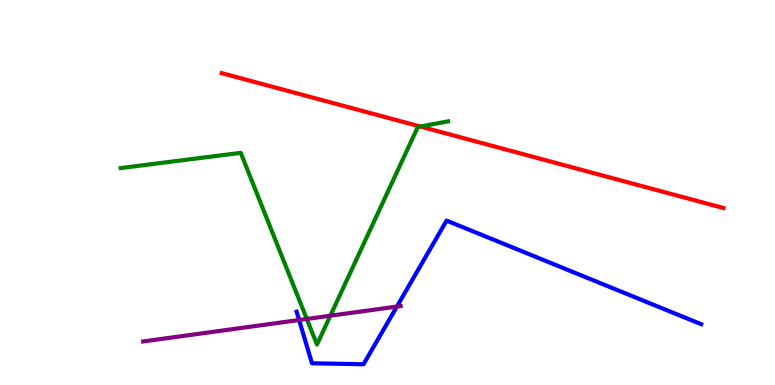[{'lines': ['blue', 'red'], 'intersections': []}, {'lines': ['green', 'red'], 'intersections': [{'x': 5.42, 'y': 6.71}]}, {'lines': ['purple', 'red'], 'intersections': []}, {'lines': ['blue', 'green'], 'intersections': []}, {'lines': ['blue', 'purple'], 'intersections': [{'x': 3.86, 'y': 1.69}, {'x': 5.12, 'y': 2.04}]}, {'lines': ['green', 'purple'], 'intersections': [{'x': 3.96, 'y': 1.72}, {'x': 4.26, 'y': 1.8}]}]